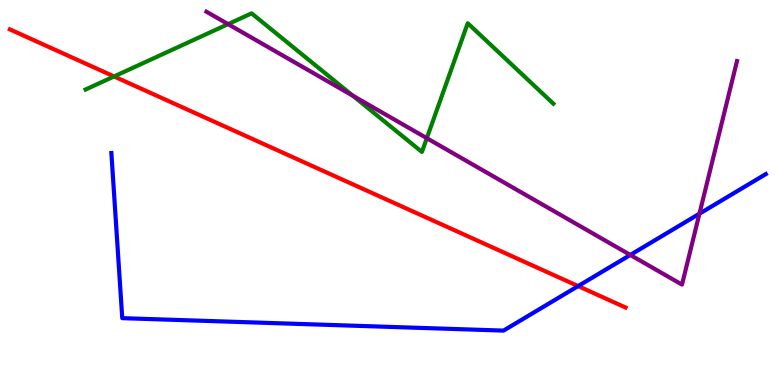[{'lines': ['blue', 'red'], 'intersections': [{'x': 7.46, 'y': 2.57}]}, {'lines': ['green', 'red'], 'intersections': [{'x': 1.47, 'y': 8.01}]}, {'lines': ['purple', 'red'], 'intersections': []}, {'lines': ['blue', 'green'], 'intersections': []}, {'lines': ['blue', 'purple'], 'intersections': [{'x': 8.13, 'y': 3.38}, {'x': 9.03, 'y': 4.45}]}, {'lines': ['green', 'purple'], 'intersections': [{'x': 2.94, 'y': 9.37}, {'x': 4.55, 'y': 7.51}, {'x': 5.51, 'y': 6.41}]}]